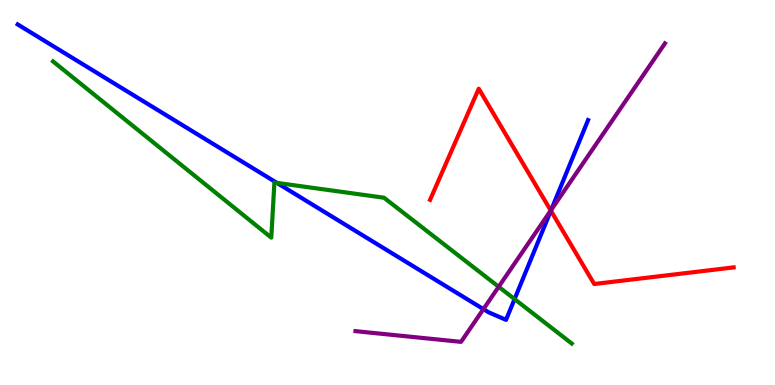[{'lines': ['blue', 'red'], 'intersections': [{'x': 7.11, 'y': 4.53}]}, {'lines': ['green', 'red'], 'intersections': []}, {'lines': ['purple', 'red'], 'intersections': [{'x': 7.11, 'y': 4.53}]}, {'lines': ['blue', 'green'], 'intersections': [{'x': 3.57, 'y': 5.25}, {'x': 6.64, 'y': 2.23}]}, {'lines': ['blue', 'purple'], 'intersections': [{'x': 6.24, 'y': 1.97}, {'x': 7.11, 'y': 4.55}]}, {'lines': ['green', 'purple'], 'intersections': [{'x': 6.43, 'y': 2.55}]}]